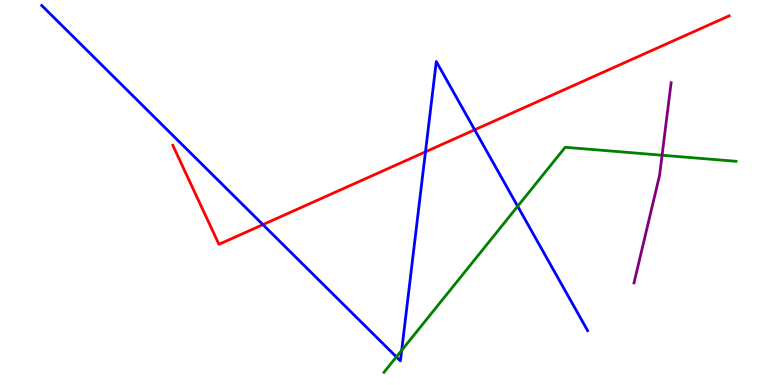[{'lines': ['blue', 'red'], 'intersections': [{'x': 3.39, 'y': 4.17}, {'x': 5.49, 'y': 6.06}, {'x': 6.12, 'y': 6.63}]}, {'lines': ['green', 'red'], 'intersections': []}, {'lines': ['purple', 'red'], 'intersections': []}, {'lines': ['blue', 'green'], 'intersections': [{'x': 5.11, 'y': 0.73}, {'x': 5.18, 'y': 0.901}, {'x': 6.68, 'y': 4.64}]}, {'lines': ['blue', 'purple'], 'intersections': []}, {'lines': ['green', 'purple'], 'intersections': [{'x': 8.54, 'y': 5.97}]}]